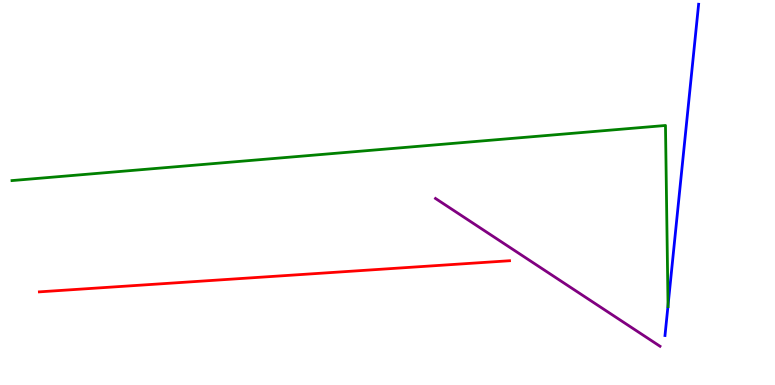[{'lines': ['blue', 'red'], 'intersections': []}, {'lines': ['green', 'red'], 'intersections': []}, {'lines': ['purple', 'red'], 'intersections': []}, {'lines': ['blue', 'green'], 'intersections': [{'x': 8.62, 'y': 2.06}]}, {'lines': ['blue', 'purple'], 'intersections': []}, {'lines': ['green', 'purple'], 'intersections': []}]